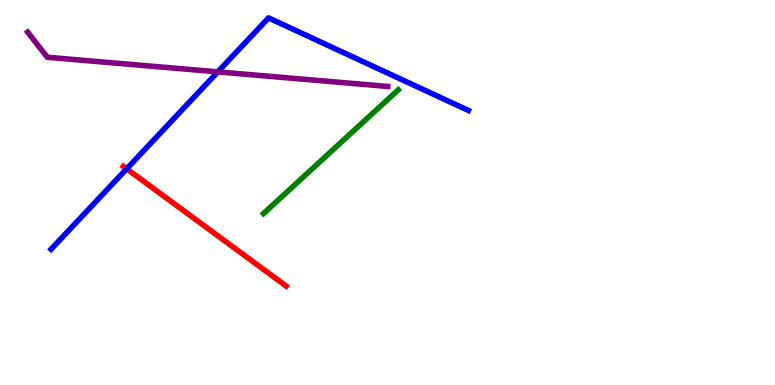[{'lines': ['blue', 'red'], 'intersections': [{'x': 1.63, 'y': 5.62}]}, {'lines': ['green', 'red'], 'intersections': []}, {'lines': ['purple', 'red'], 'intersections': []}, {'lines': ['blue', 'green'], 'intersections': []}, {'lines': ['blue', 'purple'], 'intersections': [{'x': 2.81, 'y': 8.13}]}, {'lines': ['green', 'purple'], 'intersections': []}]